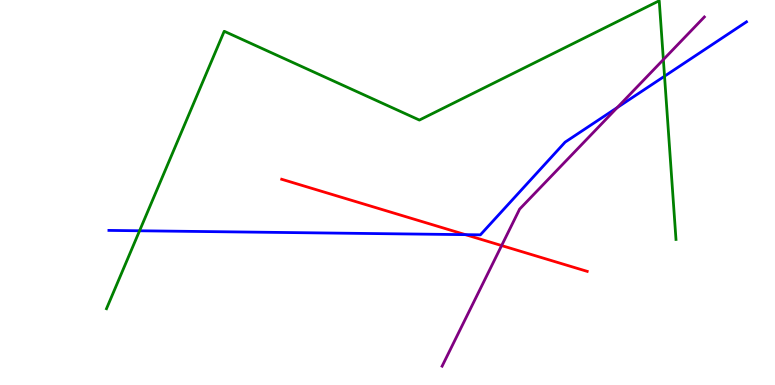[{'lines': ['blue', 'red'], 'intersections': [{'x': 6.01, 'y': 3.91}]}, {'lines': ['green', 'red'], 'intersections': []}, {'lines': ['purple', 'red'], 'intersections': [{'x': 6.47, 'y': 3.62}]}, {'lines': ['blue', 'green'], 'intersections': [{'x': 1.8, 'y': 4.01}, {'x': 8.57, 'y': 8.02}]}, {'lines': ['blue', 'purple'], 'intersections': [{'x': 7.96, 'y': 7.21}]}, {'lines': ['green', 'purple'], 'intersections': [{'x': 8.56, 'y': 8.45}]}]